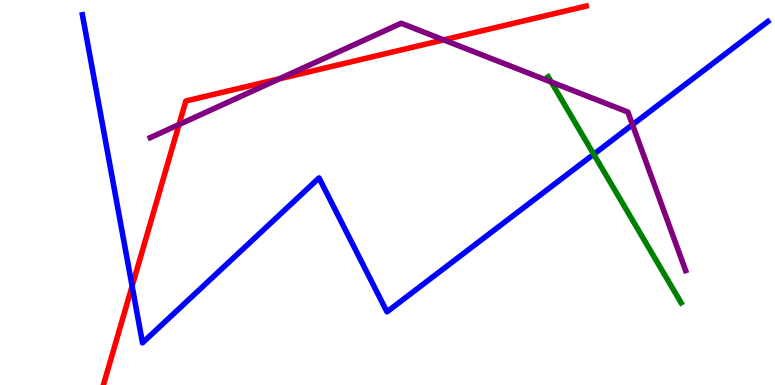[{'lines': ['blue', 'red'], 'intersections': [{'x': 1.7, 'y': 2.57}]}, {'lines': ['green', 'red'], 'intersections': []}, {'lines': ['purple', 'red'], 'intersections': [{'x': 2.31, 'y': 6.77}, {'x': 3.6, 'y': 7.95}, {'x': 5.72, 'y': 8.96}]}, {'lines': ['blue', 'green'], 'intersections': [{'x': 7.66, 'y': 5.99}]}, {'lines': ['blue', 'purple'], 'intersections': [{'x': 8.16, 'y': 6.76}]}, {'lines': ['green', 'purple'], 'intersections': [{'x': 7.11, 'y': 7.87}]}]